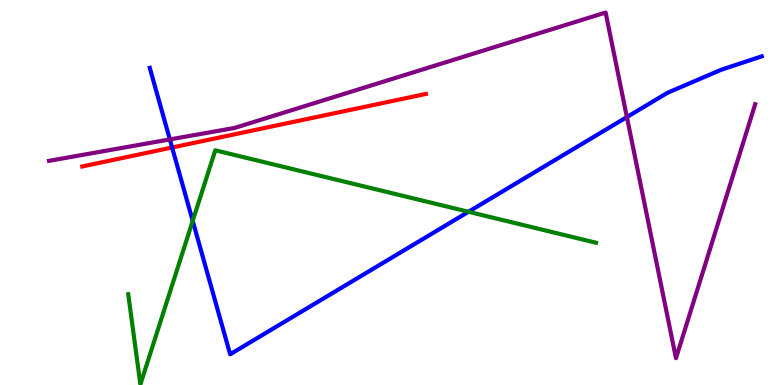[{'lines': ['blue', 'red'], 'intersections': [{'x': 2.22, 'y': 6.17}]}, {'lines': ['green', 'red'], 'intersections': []}, {'lines': ['purple', 'red'], 'intersections': []}, {'lines': ['blue', 'green'], 'intersections': [{'x': 2.49, 'y': 4.26}, {'x': 6.05, 'y': 4.5}]}, {'lines': ['blue', 'purple'], 'intersections': [{'x': 2.19, 'y': 6.38}, {'x': 8.09, 'y': 6.96}]}, {'lines': ['green', 'purple'], 'intersections': []}]